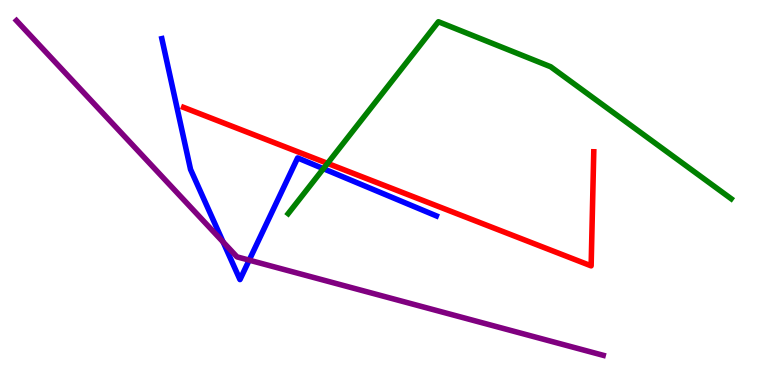[{'lines': ['blue', 'red'], 'intersections': []}, {'lines': ['green', 'red'], 'intersections': [{'x': 4.23, 'y': 5.76}]}, {'lines': ['purple', 'red'], 'intersections': []}, {'lines': ['blue', 'green'], 'intersections': [{'x': 4.17, 'y': 5.62}]}, {'lines': ['blue', 'purple'], 'intersections': [{'x': 2.88, 'y': 3.71}, {'x': 3.22, 'y': 3.24}]}, {'lines': ['green', 'purple'], 'intersections': []}]